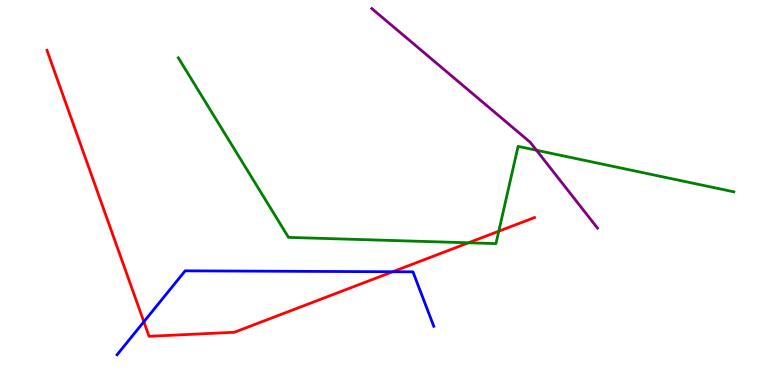[{'lines': ['blue', 'red'], 'intersections': [{'x': 1.86, 'y': 1.64}, {'x': 5.07, 'y': 2.94}]}, {'lines': ['green', 'red'], 'intersections': [{'x': 6.05, 'y': 3.69}, {'x': 6.44, 'y': 3.99}]}, {'lines': ['purple', 'red'], 'intersections': []}, {'lines': ['blue', 'green'], 'intersections': []}, {'lines': ['blue', 'purple'], 'intersections': []}, {'lines': ['green', 'purple'], 'intersections': [{'x': 6.92, 'y': 6.1}]}]